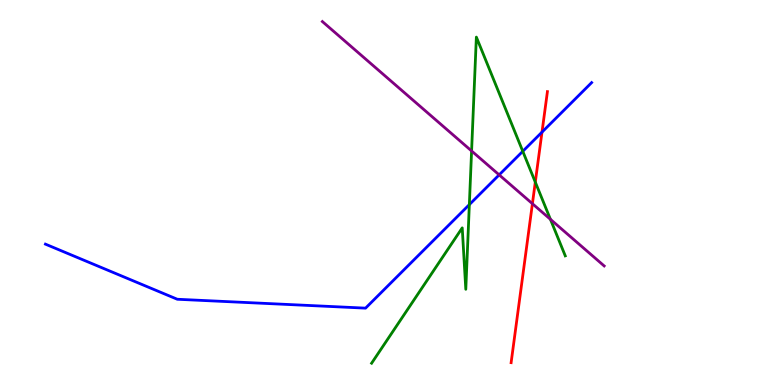[{'lines': ['blue', 'red'], 'intersections': [{'x': 6.99, 'y': 6.57}]}, {'lines': ['green', 'red'], 'intersections': [{'x': 6.91, 'y': 5.27}]}, {'lines': ['purple', 'red'], 'intersections': [{'x': 6.87, 'y': 4.71}]}, {'lines': ['blue', 'green'], 'intersections': [{'x': 6.06, 'y': 4.69}, {'x': 6.75, 'y': 6.07}]}, {'lines': ['blue', 'purple'], 'intersections': [{'x': 6.44, 'y': 5.46}]}, {'lines': ['green', 'purple'], 'intersections': [{'x': 6.09, 'y': 6.08}, {'x': 7.1, 'y': 4.3}]}]